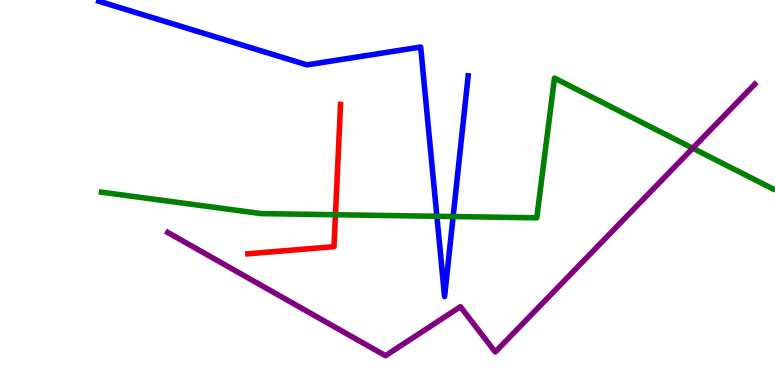[{'lines': ['blue', 'red'], 'intersections': []}, {'lines': ['green', 'red'], 'intersections': [{'x': 4.33, 'y': 4.42}]}, {'lines': ['purple', 'red'], 'intersections': []}, {'lines': ['blue', 'green'], 'intersections': [{'x': 5.64, 'y': 4.38}, {'x': 5.85, 'y': 4.38}]}, {'lines': ['blue', 'purple'], 'intersections': []}, {'lines': ['green', 'purple'], 'intersections': [{'x': 8.94, 'y': 6.15}]}]